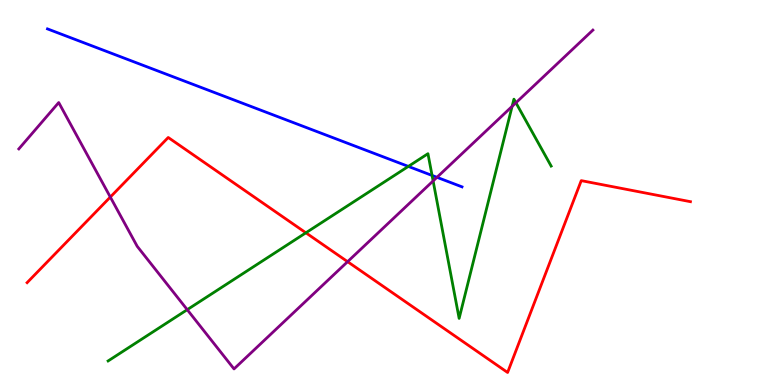[{'lines': ['blue', 'red'], 'intersections': []}, {'lines': ['green', 'red'], 'intersections': [{'x': 3.95, 'y': 3.95}]}, {'lines': ['purple', 'red'], 'intersections': [{'x': 1.42, 'y': 4.88}, {'x': 4.49, 'y': 3.2}]}, {'lines': ['blue', 'green'], 'intersections': [{'x': 5.27, 'y': 5.68}, {'x': 5.58, 'y': 5.44}]}, {'lines': ['blue', 'purple'], 'intersections': [{'x': 5.64, 'y': 5.39}]}, {'lines': ['green', 'purple'], 'intersections': [{'x': 2.42, 'y': 1.96}, {'x': 5.59, 'y': 5.3}, {'x': 6.61, 'y': 7.24}, {'x': 6.66, 'y': 7.33}]}]